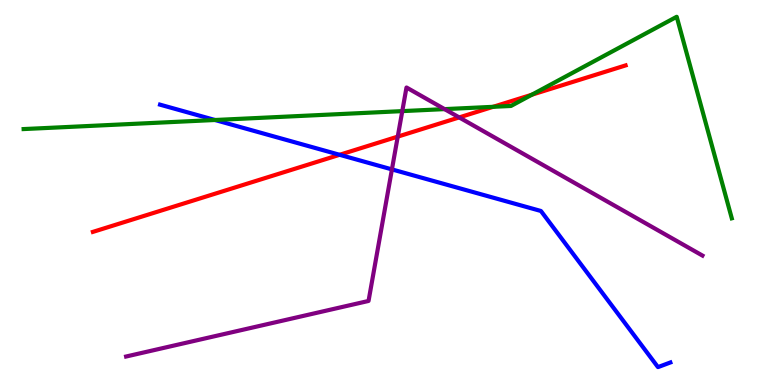[{'lines': ['blue', 'red'], 'intersections': [{'x': 4.38, 'y': 5.98}]}, {'lines': ['green', 'red'], 'intersections': [{'x': 6.36, 'y': 7.23}, {'x': 6.86, 'y': 7.54}]}, {'lines': ['purple', 'red'], 'intersections': [{'x': 5.13, 'y': 6.45}, {'x': 5.93, 'y': 6.95}]}, {'lines': ['blue', 'green'], 'intersections': [{'x': 2.77, 'y': 6.88}]}, {'lines': ['blue', 'purple'], 'intersections': [{'x': 5.06, 'y': 5.6}]}, {'lines': ['green', 'purple'], 'intersections': [{'x': 5.19, 'y': 7.11}, {'x': 5.74, 'y': 7.17}]}]